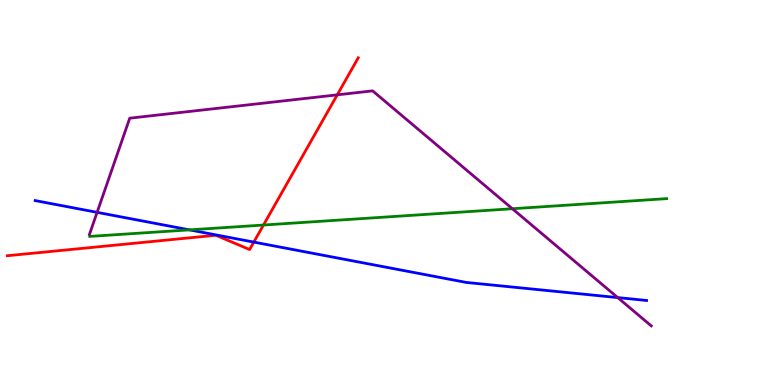[{'lines': ['blue', 'red'], 'intersections': [{'x': 3.27, 'y': 3.71}]}, {'lines': ['green', 'red'], 'intersections': [{'x': 3.4, 'y': 4.16}]}, {'lines': ['purple', 'red'], 'intersections': [{'x': 4.35, 'y': 7.54}]}, {'lines': ['blue', 'green'], 'intersections': [{'x': 2.44, 'y': 4.03}]}, {'lines': ['blue', 'purple'], 'intersections': [{'x': 1.25, 'y': 4.48}, {'x': 7.97, 'y': 2.27}]}, {'lines': ['green', 'purple'], 'intersections': [{'x': 6.61, 'y': 4.58}]}]